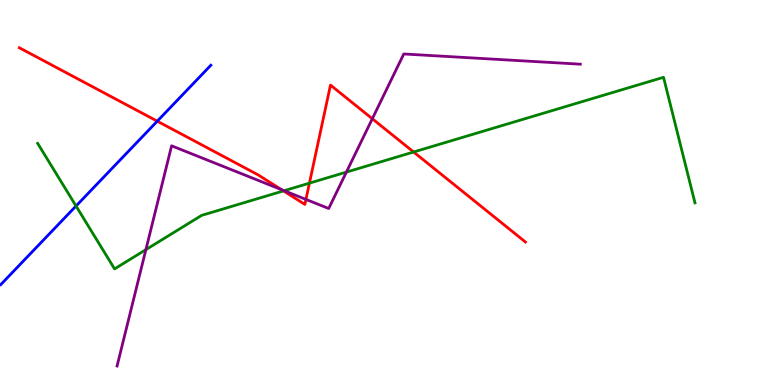[{'lines': ['blue', 'red'], 'intersections': [{'x': 2.03, 'y': 6.85}]}, {'lines': ['green', 'red'], 'intersections': [{'x': 3.66, 'y': 5.04}, {'x': 3.99, 'y': 5.24}, {'x': 5.34, 'y': 6.05}]}, {'lines': ['purple', 'red'], 'intersections': [{'x': 3.63, 'y': 5.07}, {'x': 3.95, 'y': 4.82}, {'x': 4.8, 'y': 6.92}]}, {'lines': ['blue', 'green'], 'intersections': [{'x': 0.981, 'y': 4.65}]}, {'lines': ['blue', 'purple'], 'intersections': []}, {'lines': ['green', 'purple'], 'intersections': [{'x': 1.88, 'y': 3.52}, {'x': 3.67, 'y': 5.05}, {'x': 4.47, 'y': 5.53}]}]